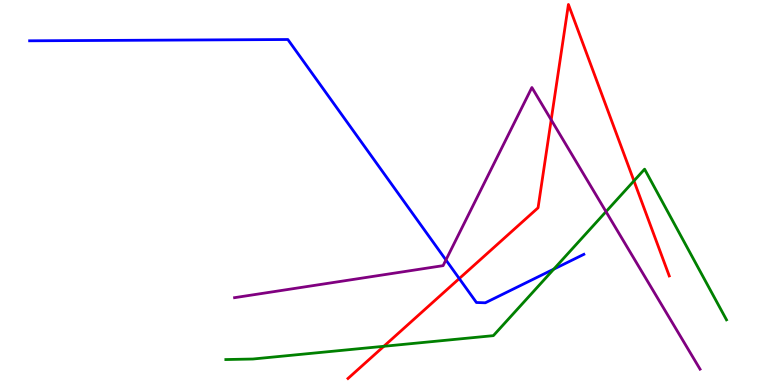[{'lines': ['blue', 'red'], 'intersections': [{'x': 5.93, 'y': 2.76}]}, {'lines': ['green', 'red'], 'intersections': [{'x': 4.95, 'y': 1.01}, {'x': 8.18, 'y': 5.3}]}, {'lines': ['purple', 'red'], 'intersections': [{'x': 7.11, 'y': 6.89}]}, {'lines': ['blue', 'green'], 'intersections': [{'x': 7.15, 'y': 3.01}]}, {'lines': ['blue', 'purple'], 'intersections': [{'x': 5.75, 'y': 3.25}]}, {'lines': ['green', 'purple'], 'intersections': [{'x': 7.82, 'y': 4.5}]}]